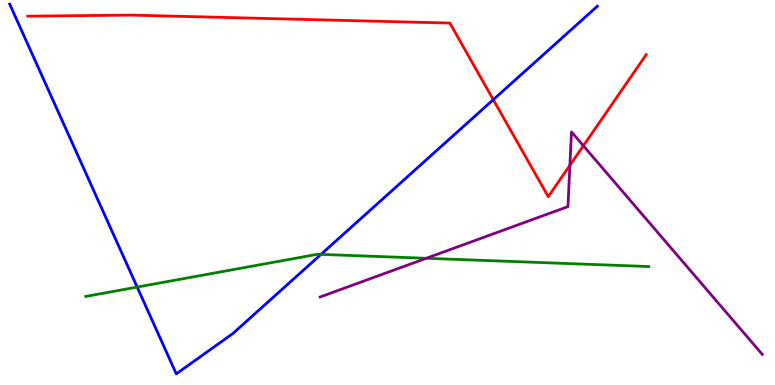[{'lines': ['blue', 'red'], 'intersections': [{'x': 6.37, 'y': 7.41}]}, {'lines': ['green', 'red'], 'intersections': []}, {'lines': ['purple', 'red'], 'intersections': [{'x': 7.35, 'y': 5.71}, {'x': 7.53, 'y': 6.21}]}, {'lines': ['blue', 'green'], 'intersections': [{'x': 1.77, 'y': 2.54}, {'x': 4.14, 'y': 3.39}]}, {'lines': ['blue', 'purple'], 'intersections': []}, {'lines': ['green', 'purple'], 'intersections': [{'x': 5.5, 'y': 3.29}]}]